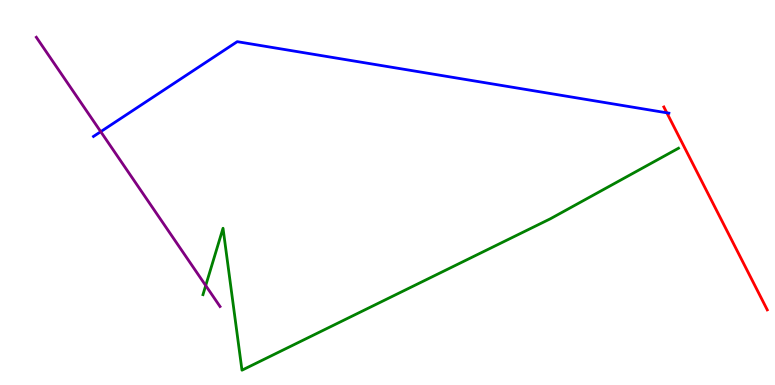[{'lines': ['blue', 'red'], 'intersections': [{'x': 8.6, 'y': 7.07}]}, {'lines': ['green', 'red'], 'intersections': []}, {'lines': ['purple', 'red'], 'intersections': []}, {'lines': ['blue', 'green'], 'intersections': []}, {'lines': ['blue', 'purple'], 'intersections': [{'x': 1.3, 'y': 6.58}]}, {'lines': ['green', 'purple'], 'intersections': [{'x': 2.65, 'y': 2.58}]}]